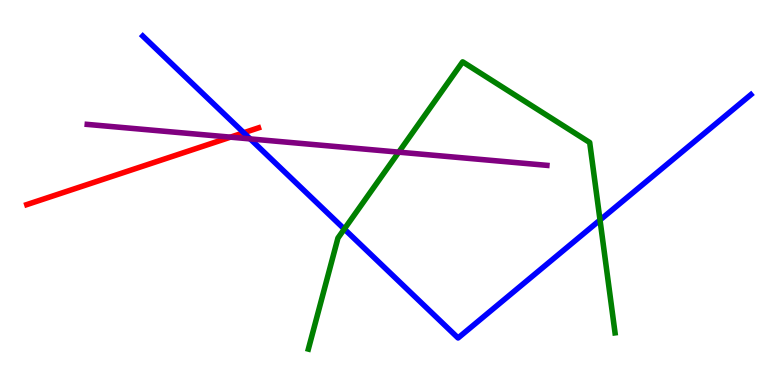[{'lines': ['blue', 'red'], 'intersections': [{'x': 3.15, 'y': 6.55}]}, {'lines': ['green', 'red'], 'intersections': []}, {'lines': ['purple', 'red'], 'intersections': [{'x': 2.97, 'y': 6.44}]}, {'lines': ['blue', 'green'], 'intersections': [{'x': 4.44, 'y': 4.05}, {'x': 7.74, 'y': 4.29}]}, {'lines': ['blue', 'purple'], 'intersections': [{'x': 3.23, 'y': 6.39}]}, {'lines': ['green', 'purple'], 'intersections': [{'x': 5.15, 'y': 6.05}]}]